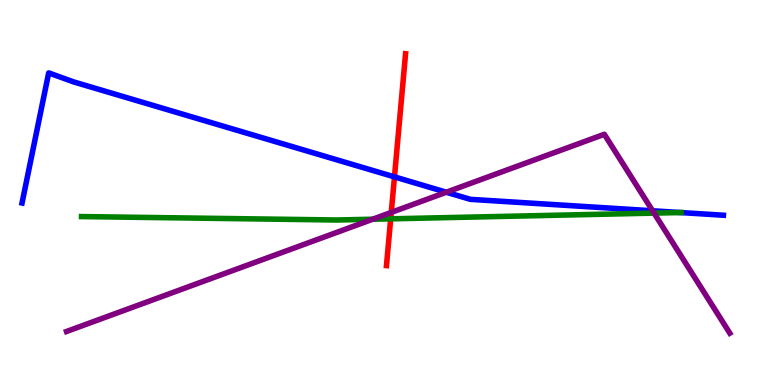[{'lines': ['blue', 'red'], 'intersections': [{'x': 5.09, 'y': 5.41}]}, {'lines': ['green', 'red'], 'intersections': [{'x': 5.04, 'y': 4.32}]}, {'lines': ['purple', 'red'], 'intersections': [{'x': 5.05, 'y': 4.48}]}, {'lines': ['blue', 'green'], 'intersections': [{'x': 8.78, 'y': 4.48}]}, {'lines': ['blue', 'purple'], 'intersections': [{'x': 5.76, 'y': 5.01}, {'x': 8.42, 'y': 4.52}]}, {'lines': ['green', 'purple'], 'intersections': [{'x': 4.81, 'y': 4.31}, {'x': 8.44, 'y': 4.46}]}]